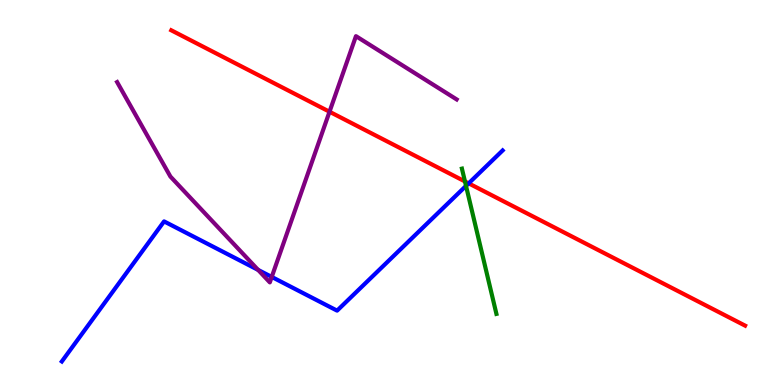[{'lines': ['blue', 'red'], 'intersections': [{'x': 6.05, 'y': 5.24}]}, {'lines': ['green', 'red'], 'intersections': [{'x': 6.0, 'y': 5.29}]}, {'lines': ['purple', 'red'], 'intersections': [{'x': 4.25, 'y': 7.1}]}, {'lines': ['blue', 'green'], 'intersections': [{'x': 6.01, 'y': 5.17}]}, {'lines': ['blue', 'purple'], 'intersections': [{'x': 3.33, 'y': 2.99}, {'x': 3.51, 'y': 2.81}]}, {'lines': ['green', 'purple'], 'intersections': []}]